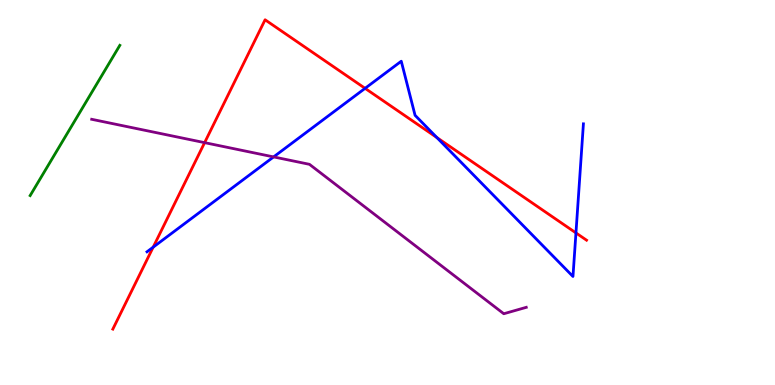[{'lines': ['blue', 'red'], 'intersections': [{'x': 1.98, 'y': 3.58}, {'x': 4.71, 'y': 7.71}, {'x': 5.64, 'y': 6.43}, {'x': 7.43, 'y': 3.95}]}, {'lines': ['green', 'red'], 'intersections': []}, {'lines': ['purple', 'red'], 'intersections': [{'x': 2.64, 'y': 6.29}]}, {'lines': ['blue', 'green'], 'intersections': []}, {'lines': ['blue', 'purple'], 'intersections': [{'x': 3.53, 'y': 5.92}]}, {'lines': ['green', 'purple'], 'intersections': []}]